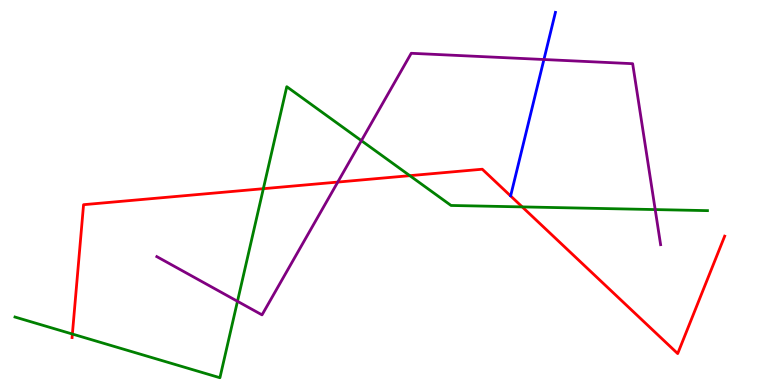[{'lines': ['blue', 'red'], 'intersections': []}, {'lines': ['green', 'red'], 'intersections': [{'x': 0.934, 'y': 1.32}, {'x': 3.4, 'y': 5.1}, {'x': 5.29, 'y': 5.44}, {'x': 6.74, 'y': 4.63}]}, {'lines': ['purple', 'red'], 'intersections': [{'x': 4.36, 'y': 5.27}]}, {'lines': ['blue', 'green'], 'intersections': []}, {'lines': ['blue', 'purple'], 'intersections': [{'x': 7.02, 'y': 8.45}]}, {'lines': ['green', 'purple'], 'intersections': [{'x': 3.06, 'y': 2.17}, {'x': 4.66, 'y': 6.35}, {'x': 8.45, 'y': 4.56}]}]